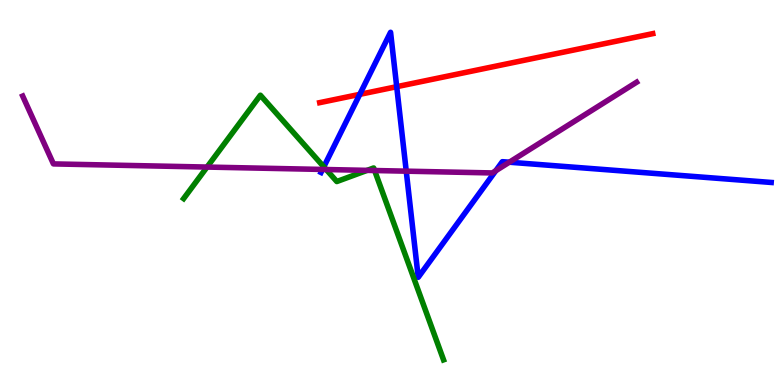[{'lines': ['blue', 'red'], 'intersections': [{'x': 4.64, 'y': 7.55}, {'x': 5.12, 'y': 7.75}]}, {'lines': ['green', 'red'], 'intersections': []}, {'lines': ['purple', 'red'], 'intersections': []}, {'lines': ['blue', 'green'], 'intersections': [{'x': 4.18, 'y': 5.67}]}, {'lines': ['blue', 'purple'], 'intersections': [{'x': 4.16, 'y': 5.6}, {'x': 5.24, 'y': 5.55}, {'x': 6.4, 'y': 5.57}, {'x': 6.57, 'y': 5.79}]}, {'lines': ['green', 'purple'], 'intersections': [{'x': 2.67, 'y': 5.66}, {'x': 4.21, 'y': 5.6}, {'x': 4.74, 'y': 5.57}, {'x': 4.83, 'y': 5.57}]}]